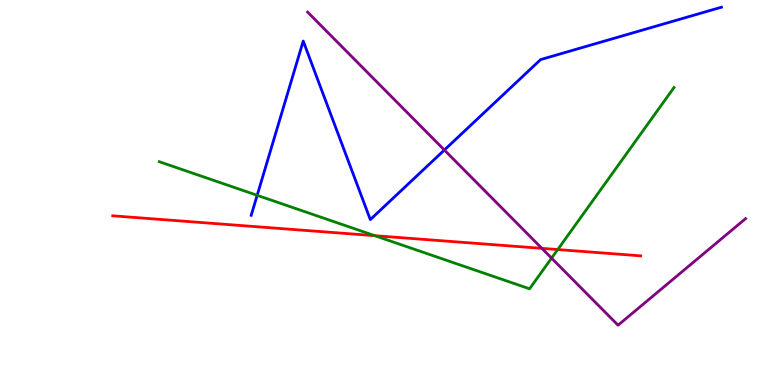[{'lines': ['blue', 'red'], 'intersections': []}, {'lines': ['green', 'red'], 'intersections': [{'x': 4.84, 'y': 3.88}, {'x': 7.2, 'y': 3.52}]}, {'lines': ['purple', 'red'], 'intersections': [{'x': 6.99, 'y': 3.55}]}, {'lines': ['blue', 'green'], 'intersections': [{'x': 3.32, 'y': 4.93}]}, {'lines': ['blue', 'purple'], 'intersections': [{'x': 5.73, 'y': 6.1}]}, {'lines': ['green', 'purple'], 'intersections': [{'x': 7.12, 'y': 3.3}]}]